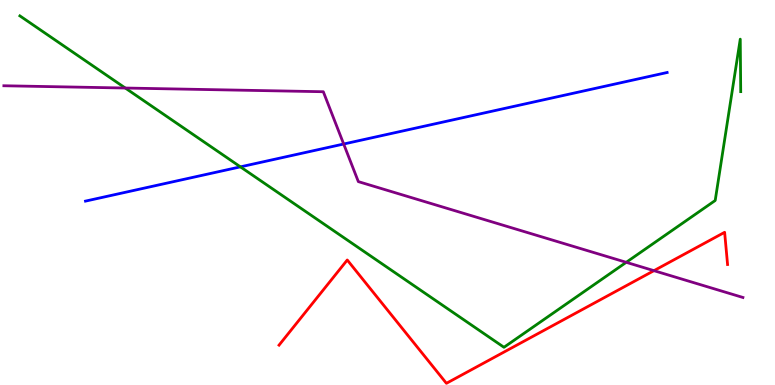[{'lines': ['blue', 'red'], 'intersections': []}, {'lines': ['green', 'red'], 'intersections': []}, {'lines': ['purple', 'red'], 'intersections': [{'x': 8.44, 'y': 2.97}]}, {'lines': ['blue', 'green'], 'intersections': [{'x': 3.1, 'y': 5.67}]}, {'lines': ['blue', 'purple'], 'intersections': [{'x': 4.43, 'y': 6.26}]}, {'lines': ['green', 'purple'], 'intersections': [{'x': 1.62, 'y': 7.71}, {'x': 8.08, 'y': 3.19}]}]